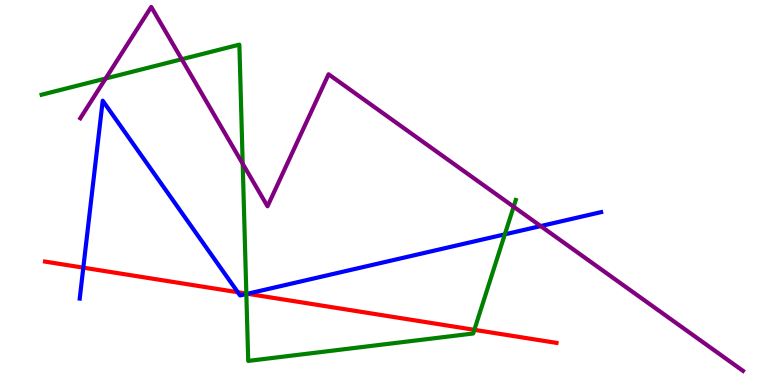[{'lines': ['blue', 'red'], 'intersections': [{'x': 1.08, 'y': 3.05}, {'x': 3.07, 'y': 2.41}, {'x': 3.19, 'y': 2.37}]}, {'lines': ['green', 'red'], 'intersections': [{'x': 3.18, 'y': 2.37}, {'x': 6.12, 'y': 1.43}]}, {'lines': ['purple', 'red'], 'intersections': []}, {'lines': ['blue', 'green'], 'intersections': [{'x': 3.18, 'y': 2.36}, {'x': 6.51, 'y': 3.91}]}, {'lines': ['blue', 'purple'], 'intersections': [{'x': 6.98, 'y': 4.13}]}, {'lines': ['green', 'purple'], 'intersections': [{'x': 1.36, 'y': 7.96}, {'x': 2.35, 'y': 8.46}, {'x': 3.13, 'y': 5.75}, {'x': 6.63, 'y': 4.63}]}]